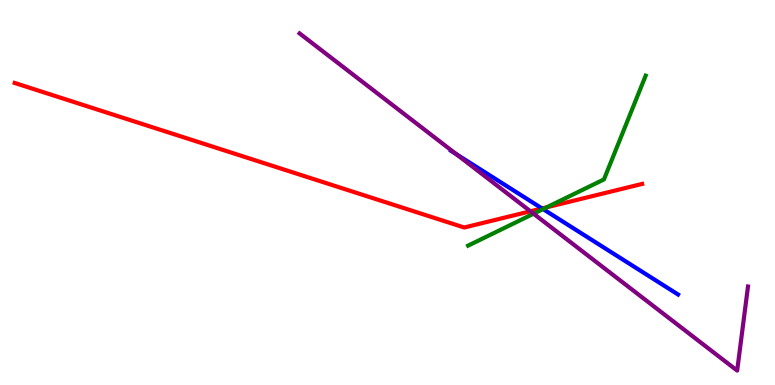[{'lines': ['blue', 'red'], 'intersections': [{'x': 6.99, 'y': 4.59}]}, {'lines': ['green', 'red'], 'intersections': [{'x': 7.06, 'y': 4.62}]}, {'lines': ['purple', 'red'], 'intersections': [{'x': 6.84, 'y': 4.51}]}, {'lines': ['blue', 'green'], 'intersections': [{'x': 7.01, 'y': 4.57}]}, {'lines': ['blue', 'purple'], 'intersections': [{'x': 5.89, 'y': 5.99}]}, {'lines': ['green', 'purple'], 'intersections': [{'x': 6.88, 'y': 4.45}]}]